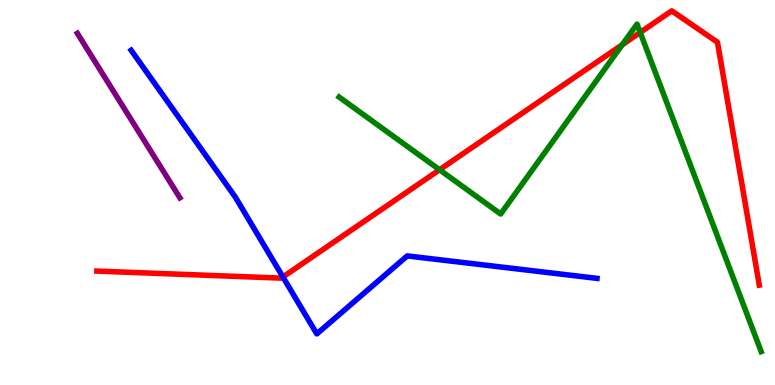[{'lines': ['blue', 'red'], 'intersections': [{'x': 3.65, 'y': 2.81}]}, {'lines': ['green', 'red'], 'intersections': [{'x': 5.67, 'y': 5.59}, {'x': 8.03, 'y': 8.84}, {'x': 8.26, 'y': 9.16}]}, {'lines': ['purple', 'red'], 'intersections': []}, {'lines': ['blue', 'green'], 'intersections': []}, {'lines': ['blue', 'purple'], 'intersections': []}, {'lines': ['green', 'purple'], 'intersections': []}]